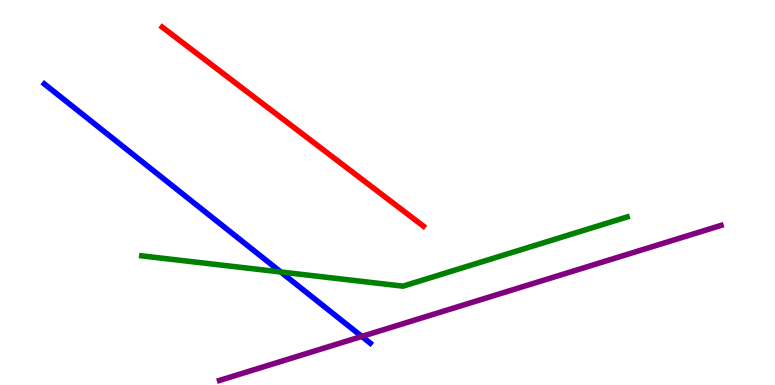[{'lines': ['blue', 'red'], 'intersections': []}, {'lines': ['green', 'red'], 'intersections': []}, {'lines': ['purple', 'red'], 'intersections': []}, {'lines': ['blue', 'green'], 'intersections': [{'x': 3.62, 'y': 2.94}]}, {'lines': ['blue', 'purple'], 'intersections': [{'x': 4.67, 'y': 1.26}]}, {'lines': ['green', 'purple'], 'intersections': []}]